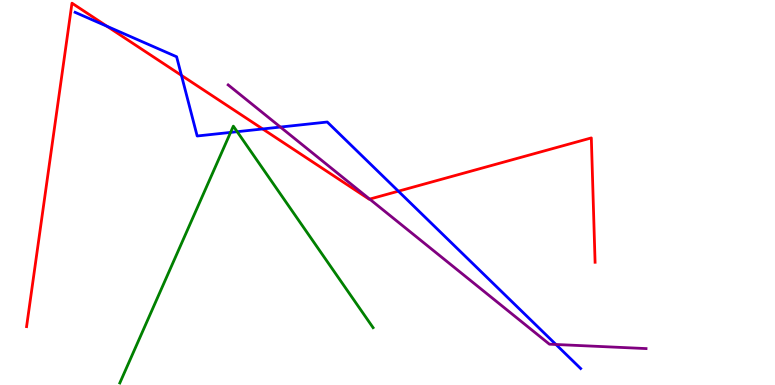[{'lines': ['blue', 'red'], 'intersections': [{'x': 1.38, 'y': 9.32}, {'x': 2.34, 'y': 8.04}, {'x': 3.39, 'y': 6.65}, {'x': 5.14, 'y': 5.03}]}, {'lines': ['green', 'red'], 'intersections': []}, {'lines': ['purple', 'red'], 'intersections': [{'x': 4.77, 'y': 4.83}]}, {'lines': ['blue', 'green'], 'intersections': [{'x': 2.98, 'y': 6.56}, {'x': 3.06, 'y': 6.58}]}, {'lines': ['blue', 'purple'], 'intersections': [{'x': 3.62, 'y': 6.7}, {'x': 7.17, 'y': 1.05}]}, {'lines': ['green', 'purple'], 'intersections': []}]